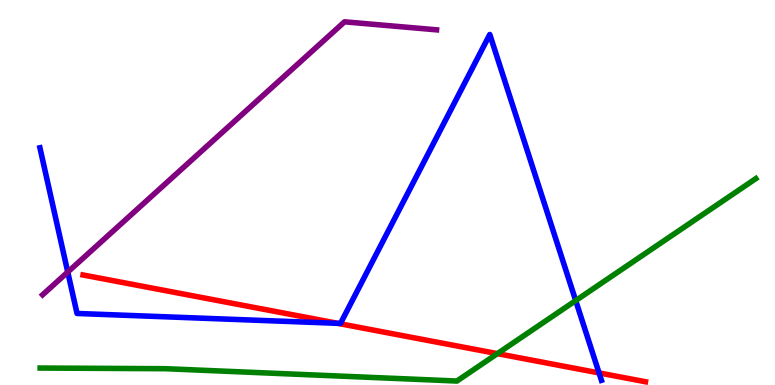[{'lines': ['blue', 'red'], 'intersections': [{'x': 4.36, 'y': 1.6}, {'x': 7.73, 'y': 0.313}]}, {'lines': ['green', 'red'], 'intersections': [{'x': 6.42, 'y': 0.815}]}, {'lines': ['purple', 'red'], 'intersections': []}, {'lines': ['blue', 'green'], 'intersections': [{'x': 7.43, 'y': 2.19}]}, {'lines': ['blue', 'purple'], 'intersections': [{'x': 0.874, 'y': 2.93}]}, {'lines': ['green', 'purple'], 'intersections': []}]